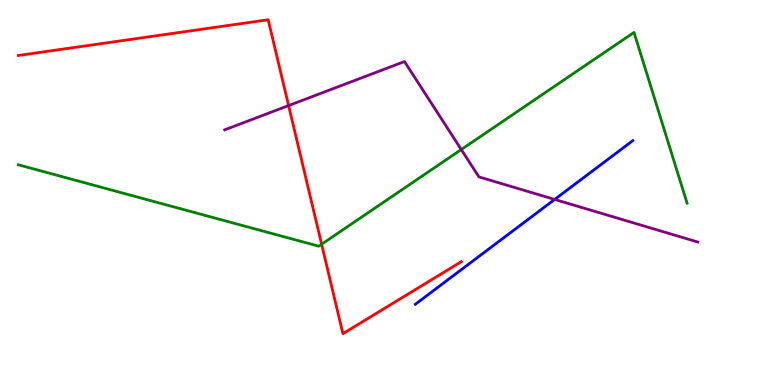[{'lines': ['blue', 'red'], 'intersections': []}, {'lines': ['green', 'red'], 'intersections': [{'x': 4.15, 'y': 3.66}]}, {'lines': ['purple', 'red'], 'intersections': [{'x': 3.72, 'y': 7.26}]}, {'lines': ['blue', 'green'], 'intersections': []}, {'lines': ['blue', 'purple'], 'intersections': [{'x': 7.16, 'y': 4.82}]}, {'lines': ['green', 'purple'], 'intersections': [{'x': 5.95, 'y': 6.12}]}]